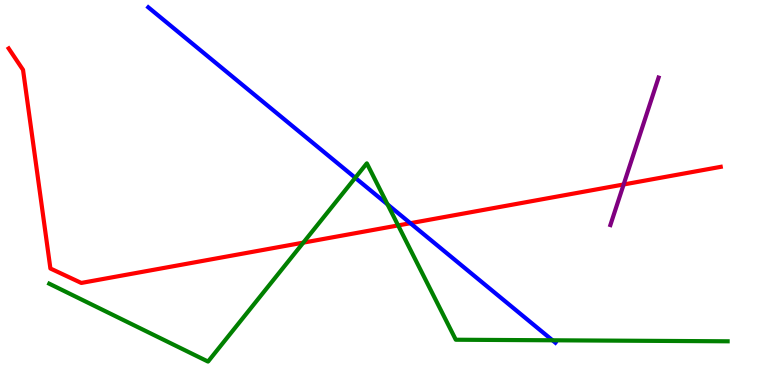[{'lines': ['blue', 'red'], 'intersections': [{'x': 5.29, 'y': 4.2}]}, {'lines': ['green', 'red'], 'intersections': [{'x': 3.91, 'y': 3.7}, {'x': 5.14, 'y': 4.14}]}, {'lines': ['purple', 'red'], 'intersections': [{'x': 8.05, 'y': 5.21}]}, {'lines': ['blue', 'green'], 'intersections': [{'x': 4.58, 'y': 5.38}, {'x': 5.0, 'y': 4.69}, {'x': 7.13, 'y': 1.16}]}, {'lines': ['blue', 'purple'], 'intersections': []}, {'lines': ['green', 'purple'], 'intersections': []}]